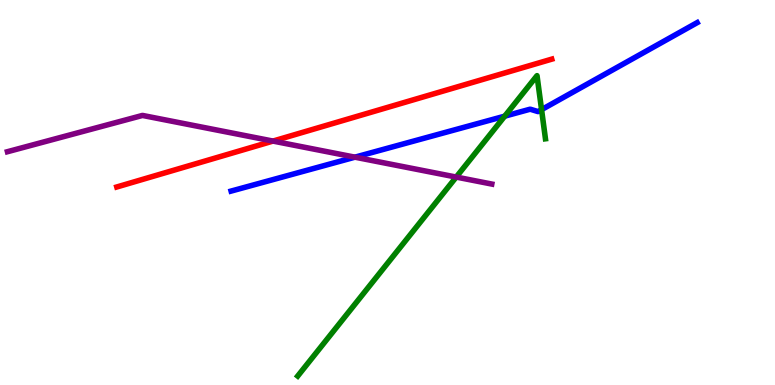[{'lines': ['blue', 'red'], 'intersections': []}, {'lines': ['green', 'red'], 'intersections': []}, {'lines': ['purple', 'red'], 'intersections': [{'x': 3.52, 'y': 6.34}]}, {'lines': ['blue', 'green'], 'intersections': [{'x': 6.51, 'y': 6.98}, {'x': 6.99, 'y': 7.15}]}, {'lines': ['blue', 'purple'], 'intersections': [{'x': 4.58, 'y': 5.92}]}, {'lines': ['green', 'purple'], 'intersections': [{'x': 5.89, 'y': 5.4}]}]